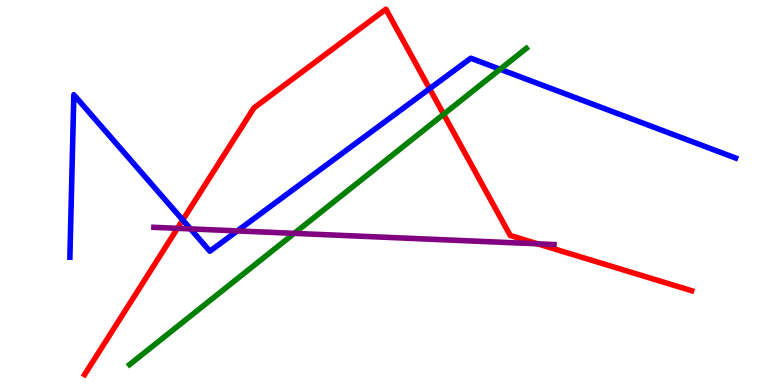[{'lines': ['blue', 'red'], 'intersections': [{'x': 2.36, 'y': 4.29}, {'x': 5.54, 'y': 7.7}]}, {'lines': ['green', 'red'], 'intersections': [{'x': 5.72, 'y': 7.03}]}, {'lines': ['purple', 'red'], 'intersections': [{'x': 2.29, 'y': 4.07}, {'x': 6.94, 'y': 3.67}]}, {'lines': ['blue', 'green'], 'intersections': [{'x': 6.45, 'y': 8.2}]}, {'lines': ['blue', 'purple'], 'intersections': [{'x': 2.46, 'y': 4.05}, {'x': 3.06, 'y': 4.0}]}, {'lines': ['green', 'purple'], 'intersections': [{'x': 3.8, 'y': 3.94}]}]